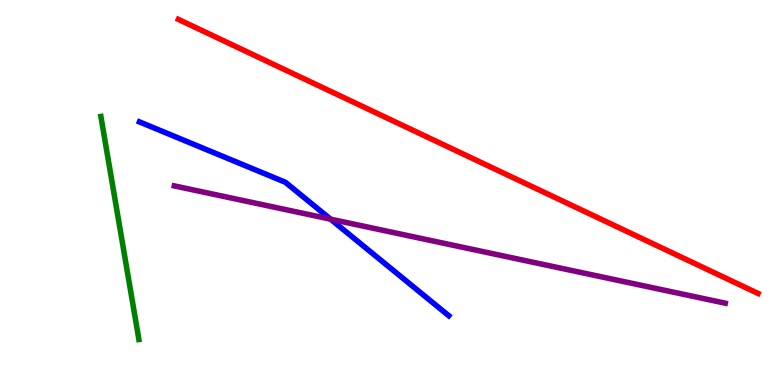[{'lines': ['blue', 'red'], 'intersections': []}, {'lines': ['green', 'red'], 'intersections': []}, {'lines': ['purple', 'red'], 'intersections': []}, {'lines': ['blue', 'green'], 'intersections': []}, {'lines': ['blue', 'purple'], 'intersections': [{'x': 4.27, 'y': 4.31}]}, {'lines': ['green', 'purple'], 'intersections': []}]